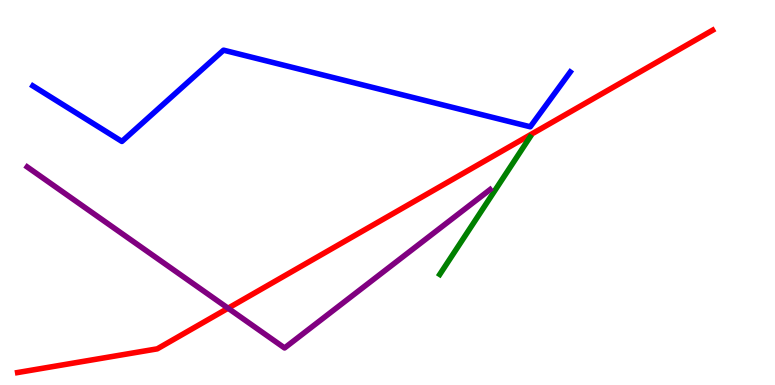[{'lines': ['blue', 'red'], 'intersections': []}, {'lines': ['green', 'red'], 'intersections': []}, {'lines': ['purple', 'red'], 'intersections': [{'x': 2.94, 'y': 1.99}]}, {'lines': ['blue', 'green'], 'intersections': []}, {'lines': ['blue', 'purple'], 'intersections': []}, {'lines': ['green', 'purple'], 'intersections': []}]